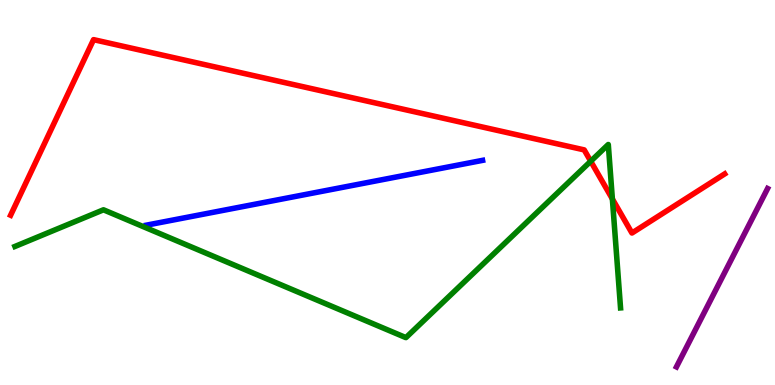[{'lines': ['blue', 'red'], 'intersections': []}, {'lines': ['green', 'red'], 'intersections': [{'x': 7.62, 'y': 5.81}, {'x': 7.9, 'y': 4.83}]}, {'lines': ['purple', 'red'], 'intersections': []}, {'lines': ['blue', 'green'], 'intersections': []}, {'lines': ['blue', 'purple'], 'intersections': []}, {'lines': ['green', 'purple'], 'intersections': []}]